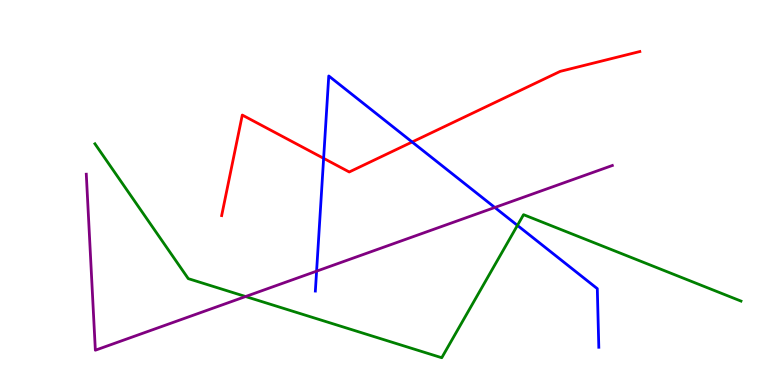[{'lines': ['blue', 'red'], 'intersections': [{'x': 4.18, 'y': 5.89}, {'x': 5.32, 'y': 6.31}]}, {'lines': ['green', 'red'], 'intersections': []}, {'lines': ['purple', 'red'], 'intersections': []}, {'lines': ['blue', 'green'], 'intersections': [{'x': 6.68, 'y': 4.15}]}, {'lines': ['blue', 'purple'], 'intersections': [{'x': 4.09, 'y': 2.96}, {'x': 6.38, 'y': 4.61}]}, {'lines': ['green', 'purple'], 'intersections': [{'x': 3.17, 'y': 2.3}]}]